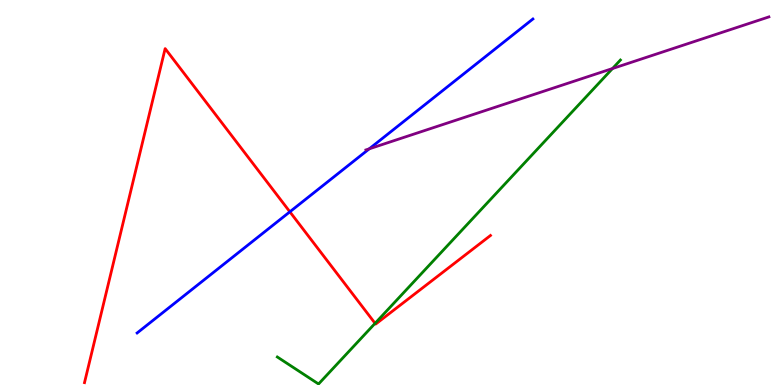[{'lines': ['blue', 'red'], 'intersections': [{'x': 3.74, 'y': 4.5}]}, {'lines': ['green', 'red'], 'intersections': [{'x': 4.84, 'y': 1.6}]}, {'lines': ['purple', 'red'], 'intersections': []}, {'lines': ['blue', 'green'], 'intersections': []}, {'lines': ['blue', 'purple'], 'intersections': [{'x': 4.76, 'y': 6.13}]}, {'lines': ['green', 'purple'], 'intersections': [{'x': 7.9, 'y': 8.22}]}]